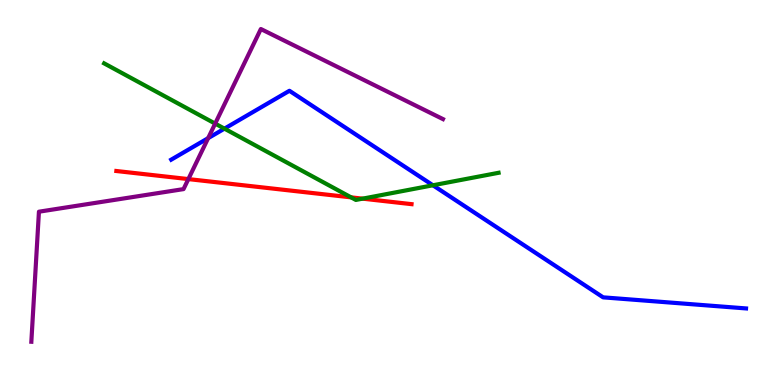[{'lines': ['blue', 'red'], 'intersections': []}, {'lines': ['green', 'red'], 'intersections': [{'x': 4.53, 'y': 4.87}, {'x': 4.68, 'y': 4.84}]}, {'lines': ['purple', 'red'], 'intersections': [{'x': 2.43, 'y': 5.35}]}, {'lines': ['blue', 'green'], 'intersections': [{'x': 2.9, 'y': 6.66}, {'x': 5.59, 'y': 5.19}]}, {'lines': ['blue', 'purple'], 'intersections': [{'x': 2.69, 'y': 6.41}]}, {'lines': ['green', 'purple'], 'intersections': [{'x': 2.78, 'y': 6.79}]}]